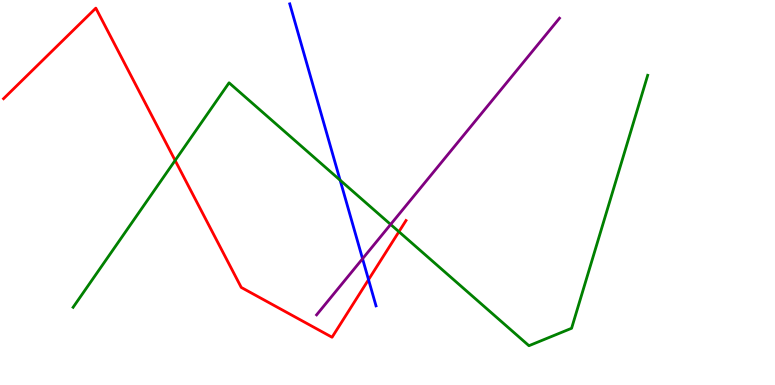[{'lines': ['blue', 'red'], 'intersections': [{'x': 4.76, 'y': 2.74}]}, {'lines': ['green', 'red'], 'intersections': [{'x': 2.26, 'y': 5.83}, {'x': 5.15, 'y': 3.98}]}, {'lines': ['purple', 'red'], 'intersections': []}, {'lines': ['blue', 'green'], 'intersections': [{'x': 4.39, 'y': 5.32}]}, {'lines': ['blue', 'purple'], 'intersections': [{'x': 4.68, 'y': 3.28}]}, {'lines': ['green', 'purple'], 'intersections': [{'x': 5.04, 'y': 4.17}]}]